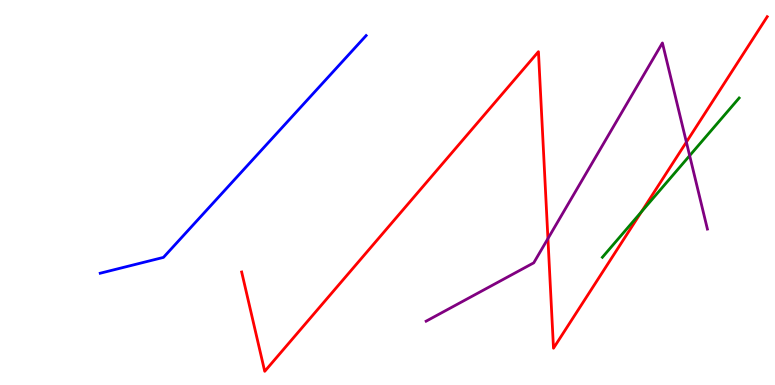[{'lines': ['blue', 'red'], 'intersections': []}, {'lines': ['green', 'red'], 'intersections': [{'x': 8.28, 'y': 4.5}]}, {'lines': ['purple', 'red'], 'intersections': [{'x': 7.07, 'y': 3.8}, {'x': 8.86, 'y': 6.31}]}, {'lines': ['blue', 'green'], 'intersections': []}, {'lines': ['blue', 'purple'], 'intersections': []}, {'lines': ['green', 'purple'], 'intersections': [{'x': 8.9, 'y': 5.96}]}]